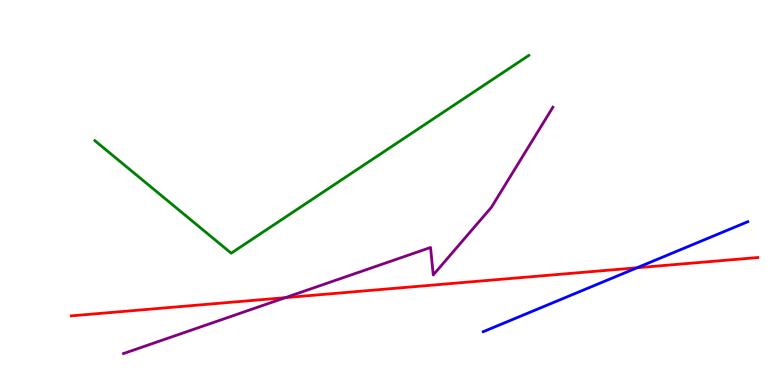[{'lines': ['blue', 'red'], 'intersections': [{'x': 8.22, 'y': 3.05}]}, {'lines': ['green', 'red'], 'intersections': []}, {'lines': ['purple', 'red'], 'intersections': [{'x': 3.68, 'y': 2.27}]}, {'lines': ['blue', 'green'], 'intersections': []}, {'lines': ['blue', 'purple'], 'intersections': []}, {'lines': ['green', 'purple'], 'intersections': []}]